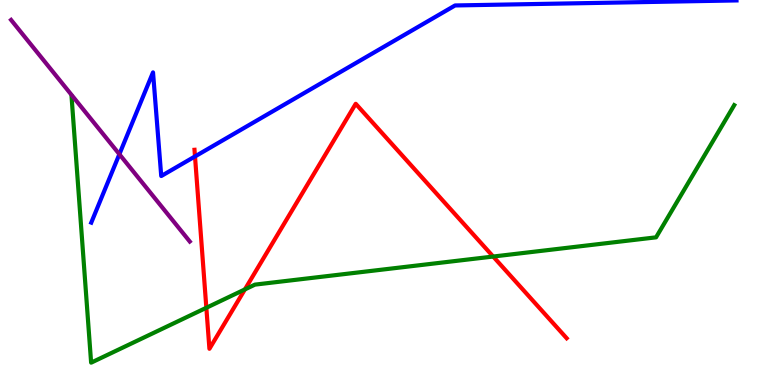[{'lines': ['blue', 'red'], 'intersections': [{'x': 2.52, 'y': 5.94}]}, {'lines': ['green', 'red'], 'intersections': [{'x': 2.66, 'y': 2.01}, {'x': 3.16, 'y': 2.48}, {'x': 6.36, 'y': 3.34}]}, {'lines': ['purple', 'red'], 'intersections': []}, {'lines': ['blue', 'green'], 'intersections': []}, {'lines': ['blue', 'purple'], 'intersections': [{'x': 1.54, 'y': 5.99}]}, {'lines': ['green', 'purple'], 'intersections': []}]